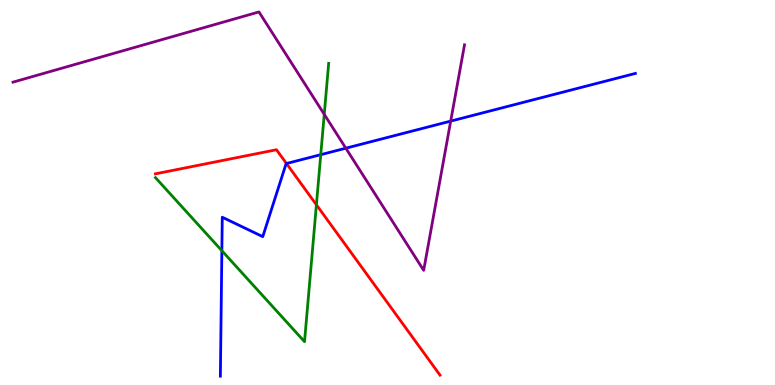[{'lines': ['blue', 'red'], 'intersections': [{'x': 3.7, 'y': 5.75}]}, {'lines': ['green', 'red'], 'intersections': [{'x': 4.08, 'y': 4.68}]}, {'lines': ['purple', 'red'], 'intersections': []}, {'lines': ['blue', 'green'], 'intersections': [{'x': 2.86, 'y': 3.49}, {'x': 4.14, 'y': 5.98}]}, {'lines': ['blue', 'purple'], 'intersections': [{'x': 4.46, 'y': 6.15}, {'x': 5.82, 'y': 6.85}]}, {'lines': ['green', 'purple'], 'intersections': [{'x': 4.18, 'y': 7.03}]}]